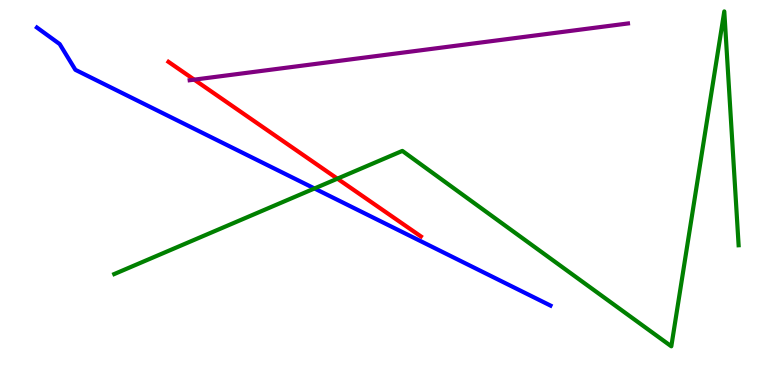[{'lines': ['blue', 'red'], 'intersections': []}, {'lines': ['green', 'red'], 'intersections': [{'x': 4.35, 'y': 5.36}]}, {'lines': ['purple', 'red'], 'intersections': [{'x': 2.51, 'y': 7.93}]}, {'lines': ['blue', 'green'], 'intersections': [{'x': 4.06, 'y': 5.1}]}, {'lines': ['blue', 'purple'], 'intersections': []}, {'lines': ['green', 'purple'], 'intersections': []}]